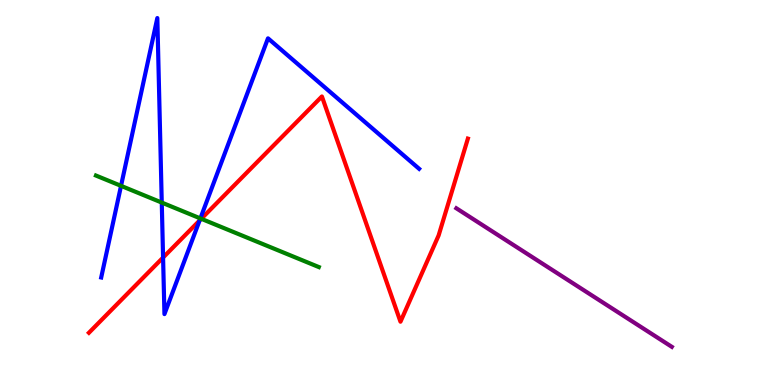[{'lines': ['blue', 'red'], 'intersections': [{'x': 2.1, 'y': 3.31}, {'x': 2.58, 'y': 4.27}]}, {'lines': ['green', 'red'], 'intersections': [{'x': 2.6, 'y': 4.32}]}, {'lines': ['purple', 'red'], 'intersections': []}, {'lines': ['blue', 'green'], 'intersections': [{'x': 1.56, 'y': 5.17}, {'x': 2.09, 'y': 4.74}, {'x': 2.59, 'y': 4.33}]}, {'lines': ['blue', 'purple'], 'intersections': []}, {'lines': ['green', 'purple'], 'intersections': []}]